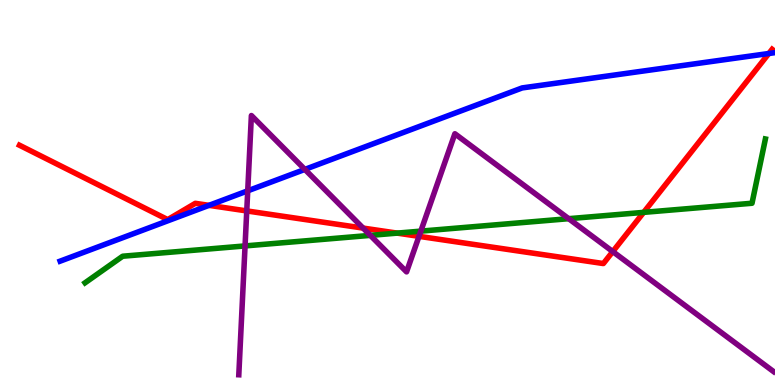[{'lines': ['blue', 'red'], 'intersections': [{'x': 2.7, 'y': 4.67}, {'x': 9.92, 'y': 8.61}]}, {'lines': ['green', 'red'], 'intersections': [{'x': 5.12, 'y': 3.95}, {'x': 8.31, 'y': 4.48}]}, {'lines': ['purple', 'red'], 'intersections': [{'x': 3.18, 'y': 4.52}, {'x': 4.69, 'y': 4.08}, {'x': 5.41, 'y': 3.86}, {'x': 7.91, 'y': 3.47}]}, {'lines': ['blue', 'green'], 'intersections': []}, {'lines': ['blue', 'purple'], 'intersections': [{'x': 3.2, 'y': 5.04}, {'x': 3.93, 'y': 5.6}]}, {'lines': ['green', 'purple'], 'intersections': [{'x': 3.16, 'y': 3.61}, {'x': 4.78, 'y': 3.89}, {'x': 5.43, 'y': 4.0}, {'x': 7.34, 'y': 4.32}]}]